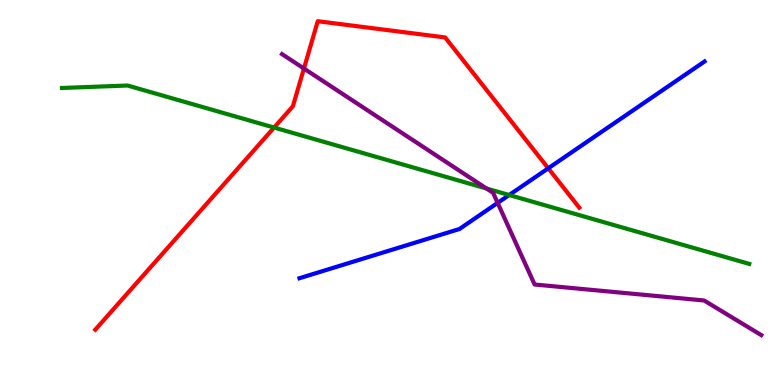[{'lines': ['blue', 'red'], 'intersections': [{'x': 7.07, 'y': 5.63}]}, {'lines': ['green', 'red'], 'intersections': [{'x': 3.54, 'y': 6.69}]}, {'lines': ['purple', 'red'], 'intersections': [{'x': 3.92, 'y': 8.22}]}, {'lines': ['blue', 'green'], 'intersections': [{'x': 6.57, 'y': 4.93}]}, {'lines': ['blue', 'purple'], 'intersections': [{'x': 6.42, 'y': 4.73}]}, {'lines': ['green', 'purple'], 'intersections': [{'x': 6.28, 'y': 5.1}]}]